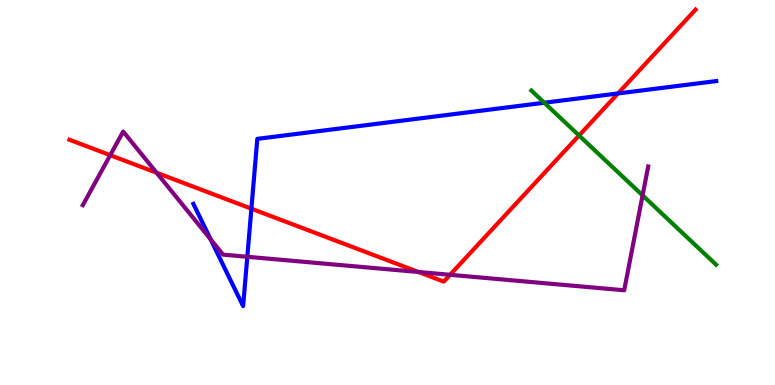[{'lines': ['blue', 'red'], 'intersections': [{'x': 3.24, 'y': 4.58}, {'x': 7.97, 'y': 7.57}]}, {'lines': ['green', 'red'], 'intersections': [{'x': 7.47, 'y': 6.48}]}, {'lines': ['purple', 'red'], 'intersections': [{'x': 1.42, 'y': 5.97}, {'x': 2.02, 'y': 5.51}, {'x': 5.4, 'y': 2.94}, {'x': 5.81, 'y': 2.86}]}, {'lines': ['blue', 'green'], 'intersections': [{'x': 7.02, 'y': 7.33}]}, {'lines': ['blue', 'purple'], 'intersections': [{'x': 2.72, 'y': 3.78}, {'x': 3.19, 'y': 3.33}]}, {'lines': ['green', 'purple'], 'intersections': [{'x': 8.29, 'y': 4.93}]}]